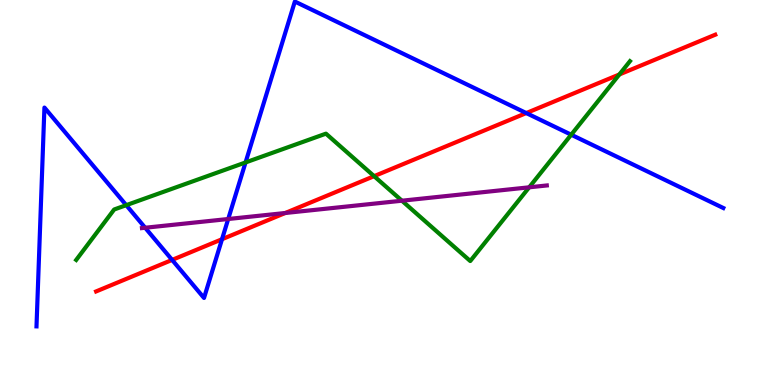[{'lines': ['blue', 'red'], 'intersections': [{'x': 2.22, 'y': 3.25}, {'x': 2.86, 'y': 3.79}, {'x': 6.79, 'y': 7.06}]}, {'lines': ['green', 'red'], 'intersections': [{'x': 4.83, 'y': 5.42}, {'x': 7.99, 'y': 8.07}]}, {'lines': ['purple', 'red'], 'intersections': [{'x': 3.68, 'y': 4.47}]}, {'lines': ['blue', 'green'], 'intersections': [{'x': 1.63, 'y': 4.67}, {'x': 3.17, 'y': 5.78}, {'x': 7.37, 'y': 6.5}]}, {'lines': ['blue', 'purple'], 'intersections': [{'x': 1.87, 'y': 4.08}, {'x': 2.94, 'y': 4.31}]}, {'lines': ['green', 'purple'], 'intersections': [{'x': 5.19, 'y': 4.79}, {'x': 6.83, 'y': 5.13}]}]